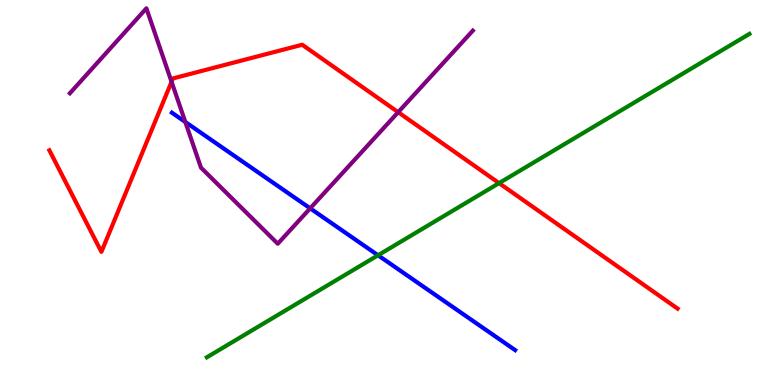[{'lines': ['blue', 'red'], 'intersections': []}, {'lines': ['green', 'red'], 'intersections': [{'x': 6.44, 'y': 5.24}]}, {'lines': ['purple', 'red'], 'intersections': [{'x': 2.21, 'y': 7.88}, {'x': 5.14, 'y': 7.09}]}, {'lines': ['blue', 'green'], 'intersections': [{'x': 4.88, 'y': 3.37}]}, {'lines': ['blue', 'purple'], 'intersections': [{'x': 2.39, 'y': 6.83}, {'x': 4.0, 'y': 4.59}]}, {'lines': ['green', 'purple'], 'intersections': []}]